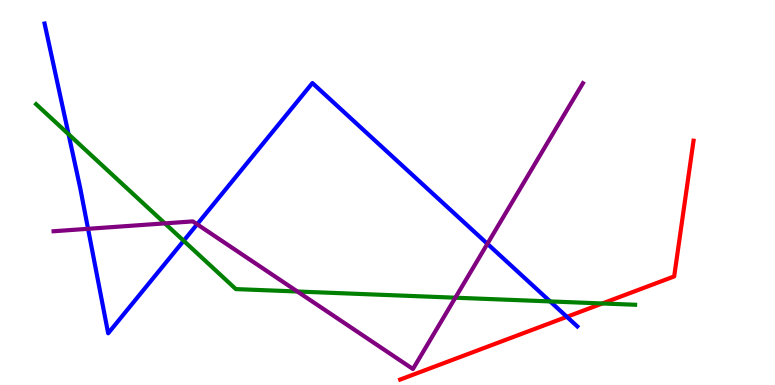[{'lines': ['blue', 'red'], 'intersections': [{'x': 7.31, 'y': 1.77}]}, {'lines': ['green', 'red'], 'intersections': [{'x': 7.77, 'y': 2.12}]}, {'lines': ['purple', 'red'], 'intersections': []}, {'lines': ['blue', 'green'], 'intersections': [{'x': 0.885, 'y': 6.51}, {'x': 2.37, 'y': 3.75}, {'x': 7.1, 'y': 2.17}]}, {'lines': ['blue', 'purple'], 'intersections': [{'x': 1.14, 'y': 4.06}, {'x': 2.54, 'y': 4.17}, {'x': 6.29, 'y': 3.67}]}, {'lines': ['green', 'purple'], 'intersections': [{'x': 2.13, 'y': 4.2}, {'x': 3.84, 'y': 2.43}, {'x': 5.88, 'y': 2.27}]}]